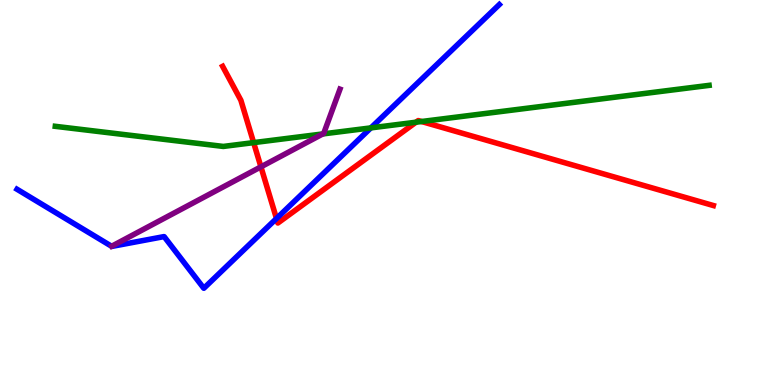[{'lines': ['blue', 'red'], 'intersections': [{'x': 3.57, 'y': 4.32}]}, {'lines': ['green', 'red'], 'intersections': [{'x': 3.27, 'y': 6.3}, {'x': 5.37, 'y': 6.83}, {'x': 5.44, 'y': 6.84}]}, {'lines': ['purple', 'red'], 'intersections': [{'x': 3.37, 'y': 5.67}]}, {'lines': ['blue', 'green'], 'intersections': [{'x': 4.79, 'y': 6.68}]}, {'lines': ['blue', 'purple'], 'intersections': []}, {'lines': ['green', 'purple'], 'intersections': [{'x': 4.17, 'y': 6.52}]}]